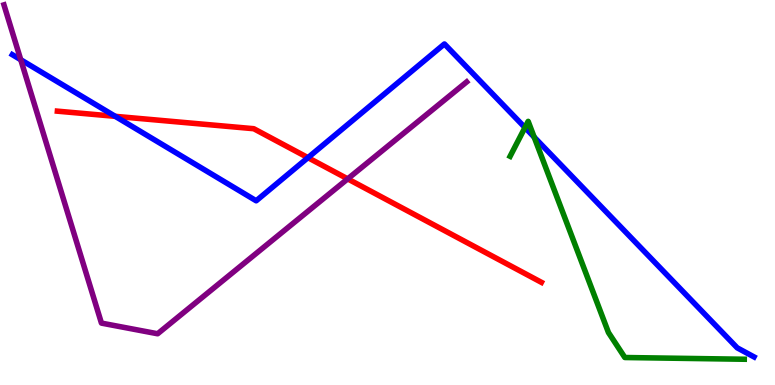[{'lines': ['blue', 'red'], 'intersections': [{'x': 1.49, 'y': 6.98}, {'x': 3.97, 'y': 5.9}]}, {'lines': ['green', 'red'], 'intersections': []}, {'lines': ['purple', 'red'], 'intersections': [{'x': 4.49, 'y': 5.35}]}, {'lines': ['blue', 'green'], 'intersections': [{'x': 6.77, 'y': 6.69}, {'x': 6.89, 'y': 6.44}]}, {'lines': ['blue', 'purple'], 'intersections': [{'x': 0.268, 'y': 8.45}]}, {'lines': ['green', 'purple'], 'intersections': []}]